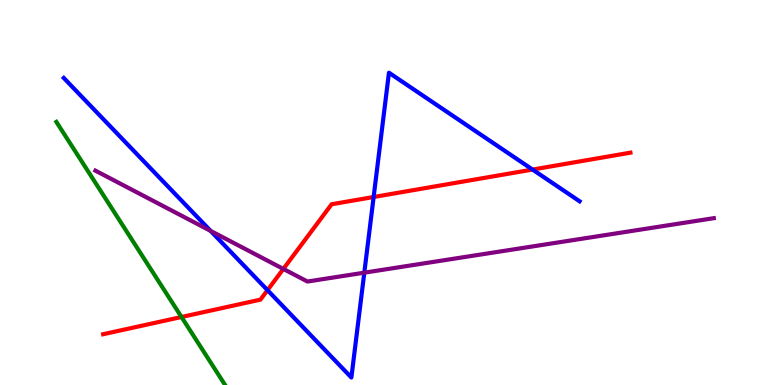[{'lines': ['blue', 'red'], 'intersections': [{'x': 3.45, 'y': 2.46}, {'x': 4.82, 'y': 4.88}, {'x': 6.87, 'y': 5.6}]}, {'lines': ['green', 'red'], 'intersections': [{'x': 2.34, 'y': 1.77}]}, {'lines': ['purple', 'red'], 'intersections': [{'x': 3.66, 'y': 3.01}]}, {'lines': ['blue', 'green'], 'intersections': []}, {'lines': ['blue', 'purple'], 'intersections': [{'x': 2.72, 'y': 4.0}, {'x': 4.7, 'y': 2.92}]}, {'lines': ['green', 'purple'], 'intersections': []}]